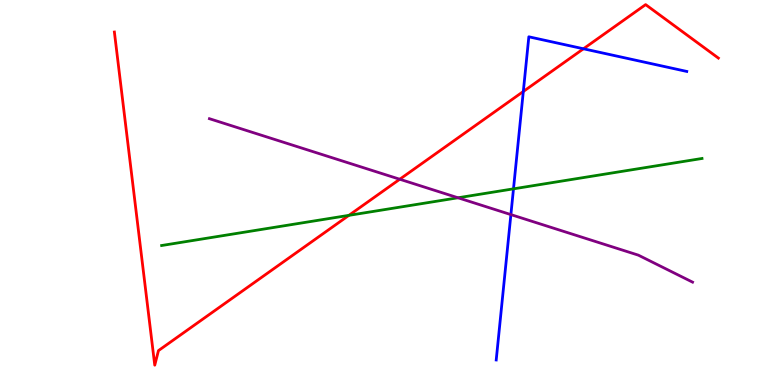[{'lines': ['blue', 'red'], 'intersections': [{'x': 6.75, 'y': 7.62}, {'x': 7.53, 'y': 8.73}]}, {'lines': ['green', 'red'], 'intersections': [{'x': 4.5, 'y': 4.41}]}, {'lines': ['purple', 'red'], 'intersections': [{'x': 5.16, 'y': 5.34}]}, {'lines': ['blue', 'green'], 'intersections': [{'x': 6.63, 'y': 5.1}]}, {'lines': ['blue', 'purple'], 'intersections': [{'x': 6.59, 'y': 4.43}]}, {'lines': ['green', 'purple'], 'intersections': [{'x': 5.91, 'y': 4.86}]}]